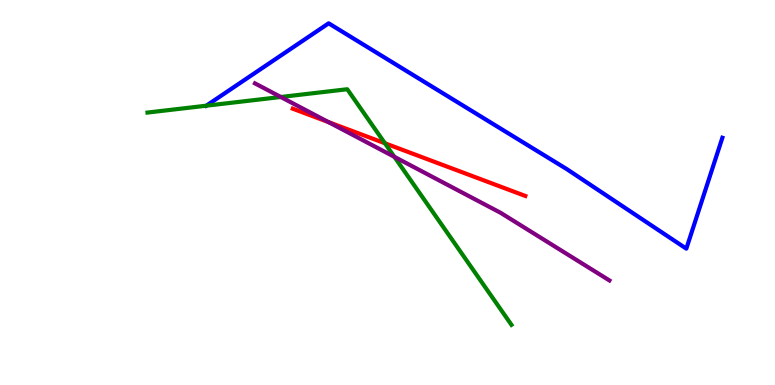[{'lines': ['blue', 'red'], 'intersections': []}, {'lines': ['green', 'red'], 'intersections': [{'x': 4.97, 'y': 6.28}]}, {'lines': ['purple', 'red'], 'intersections': [{'x': 4.24, 'y': 6.83}]}, {'lines': ['blue', 'green'], 'intersections': [{'x': 2.66, 'y': 7.25}]}, {'lines': ['blue', 'purple'], 'intersections': []}, {'lines': ['green', 'purple'], 'intersections': [{'x': 3.62, 'y': 7.48}, {'x': 5.09, 'y': 5.93}]}]